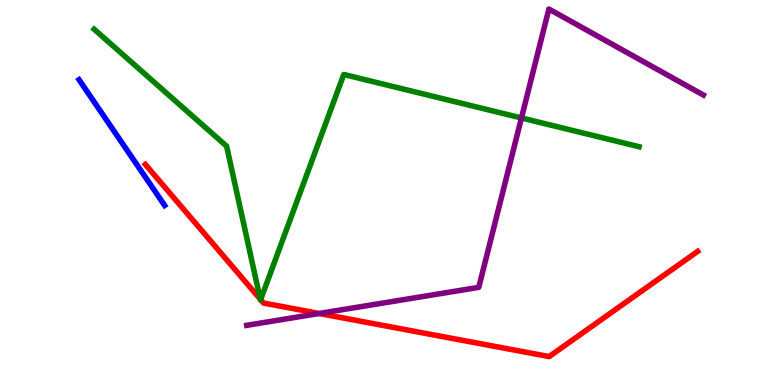[{'lines': ['blue', 'red'], 'intersections': []}, {'lines': ['green', 'red'], 'intersections': [{'x': 3.36, 'y': 2.23}, {'x': 3.36, 'y': 2.22}]}, {'lines': ['purple', 'red'], 'intersections': [{'x': 4.12, 'y': 1.86}]}, {'lines': ['blue', 'green'], 'intersections': []}, {'lines': ['blue', 'purple'], 'intersections': []}, {'lines': ['green', 'purple'], 'intersections': [{'x': 6.73, 'y': 6.94}]}]